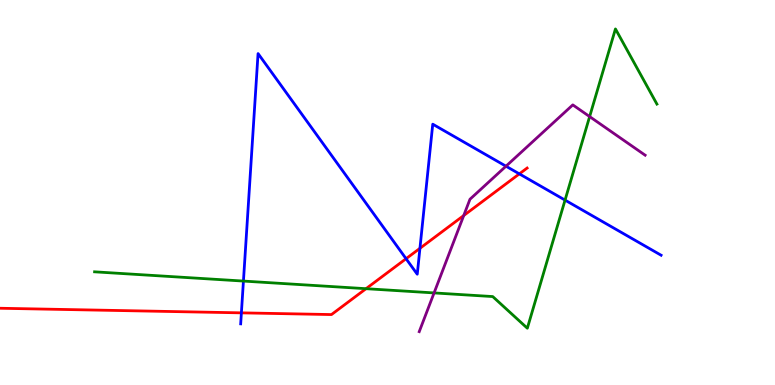[{'lines': ['blue', 'red'], 'intersections': [{'x': 3.11, 'y': 1.87}, {'x': 5.24, 'y': 3.28}, {'x': 5.42, 'y': 3.55}, {'x': 6.7, 'y': 5.48}]}, {'lines': ['green', 'red'], 'intersections': [{'x': 4.72, 'y': 2.5}]}, {'lines': ['purple', 'red'], 'intersections': [{'x': 5.98, 'y': 4.4}]}, {'lines': ['blue', 'green'], 'intersections': [{'x': 3.14, 'y': 2.7}, {'x': 7.29, 'y': 4.8}]}, {'lines': ['blue', 'purple'], 'intersections': [{'x': 6.53, 'y': 5.68}]}, {'lines': ['green', 'purple'], 'intersections': [{'x': 5.6, 'y': 2.39}, {'x': 7.61, 'y': 6.97}]}]